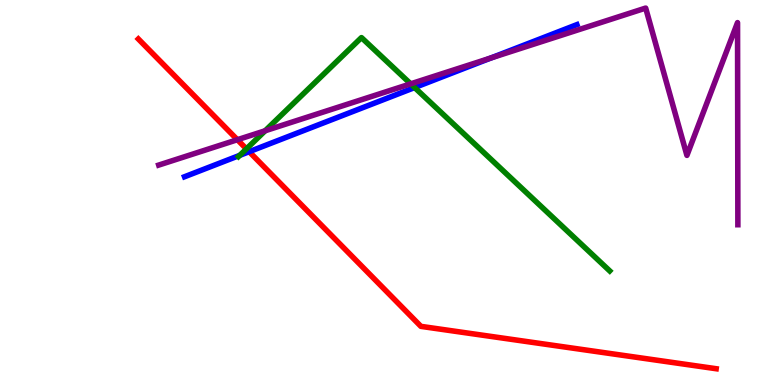[{'lines': ['blue', 'red'], 'intersections': [{'x': 3.22, 'y': 6.06}]}, {'lines': ['green', 'red'], 'intersections': [{'x': 3.18, 'y': 6.13}]}, {'lines': ['purple', 'red'], 'intersections': [{'x': 3.06, 'y': 6.37}]}, {'lines': ['blue', 'green'], 'intersections': [{'x': 3.09, 'y': 5.97}, {'x': 5.35, 'y': 7.73}]}, {'lines': ['blue', 'purple'], 'intersections': [{'x': 6.34, 'y': 8.5}]}, {'lines': ['green', 'purple'], 'intersections': [{'x': 3.42, 'y': 6.6}, {'x': 5.3, 'y': 7.82}]}]